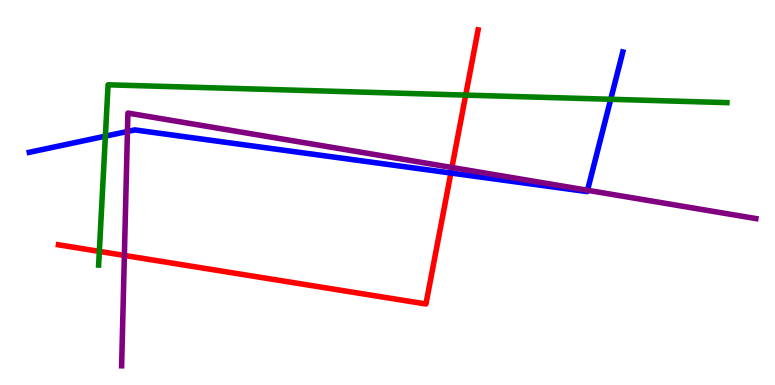[{'lines': ['blue', 'red'], 'intersections': [{'x': 5.82, 'y': 5.51}]}, {'lines': ['green', 'red'], 'intersections': [{'x': 1.28, 'y': 3.47}, {'x': 6.01, 'y': 7.53}]}, {'lines': ['purple', 'red'], 'intersections': [{'x': 1.6, 'y': 3.37}, {'x': 5.83, 'y': 5.65}]}, {'lines': ['blue', 'green'], 'intersections': [{'x': 1.36, 'y': 6.46}, {'x': 7.88, 'y': 7.42}]}, {'lines': ['blue', 'purple'], 'intersections': [{'x': 1.64, 'y': 6.59}, {'x': 7.58, 'y': 5.06}]}, {'lines': ['green', 'purple'], 'intersections': []}]